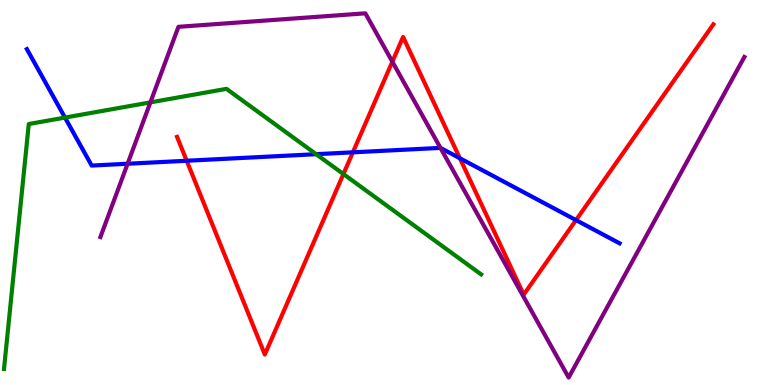[{'lines': ['blue', 'red'], 'intersections': [{'x': 2.41, 'y': 5.82}, {'x': 4.55, 'y': 6.04}, {'x': 5.93, 'y': 5.89}, {'x': 7.43, 'y': 4.28}]}, {'lines': ['green', 'red'], 'intersections': [{'x': 4.43, 'y': 5.48}]}, {'lines': ['purple', 'red'], 'intersections': [{'x': 5.06, 'y': 8.4}]}, {'lines': ['blue', 'green'], 'intersections': [{'x': 0.838, 'y': 6.95}, {'x': 4.08, 'y': 6.0}]}, {'lines': ['blue', 'purple'], 'intersections': [{'x': 1.65, 'y': 5.75}, {'x': 5.68, 'y': 6.16}]}, {'lines': ['green', 'purple'], 'intersections': [{'x': 1.94, 'y': 7.34}]}]